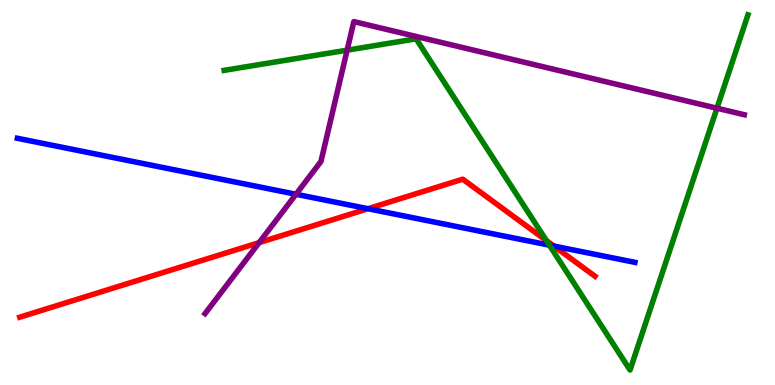[{'lines': ['blue', 'red'], 'intersections': [{'x': 4.75, 'y': 4.58}, {'x': 7.15, 'y': 3.61}]}, {'lines': ['green', 'red'], 'intersections': [{'x': 7.05, 'y': 3.75}]}, {'lines': ['purple', 'red'], 'intersections': [{'x': 3.34, 'y': 3.7}]}, {'lines': ['blue', 'green'], 'intersections': [{'x': 7.09, 'y': 3.63}]}, {'lines': ['blue', 'purple'], 'intersections': [{'x': 3.82, 'y': 4.95}]}, {'lines': ['green', 'purple'], 'intersections': [{'x': 4.48, 'y': 8.7}, {'x': 9.25, 'y': 7.19}]}]